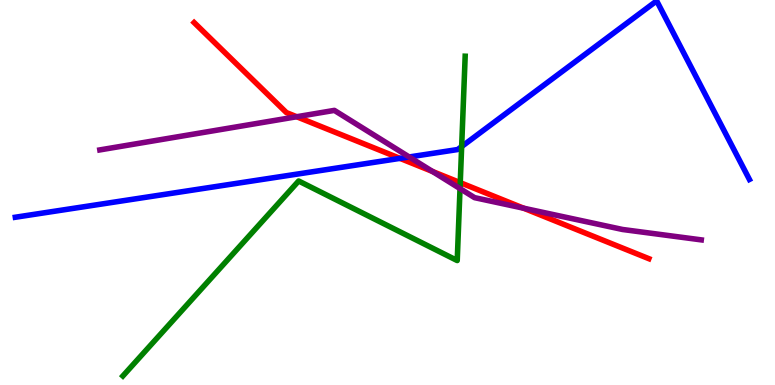[{'lines': ['blue', 'red'], 'intersections': [{'x': 5.16, 'y': 5.89}]}, {'lines': ['green', 'red'], 'intersections': [{'x': 5.94, 'y': 5.26}]}, {'lines': ['purple', 'red'], 'intersections': [{'x': 3.83, 'y': 6.97}, {'x': 5.58, 'y': 5.55}, {'x': 6.76, 'y': 4.59}]}, {'lines': ['blue', 'green'], 'intersections': [{'x': 5.96, 'y': 6.19}]}, {'lines': ['blue', 'purple'], 'intersections': [{'x': 5.28, 'y': 5.92}]}, {'lines': ['green', 'purple'], 'intersections': [{'x': 5.94, 'y': 5.1}]}]